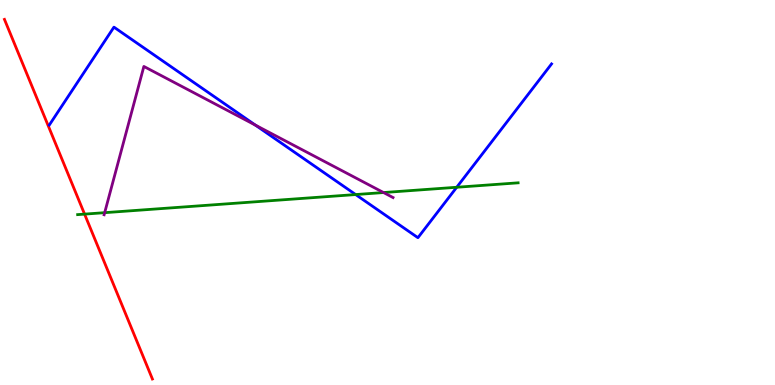[{'lines': ['blue', 'red'], 'intersections': []}, {'lines': ['green', 'red'], 'intersections': [{'x': 1.09, 'y': 4.44}]}, {'lines': ['purple', 'red'], 'intersections': []}, {'lines': ['blue', 'green'], 'intersections': [{'x': 4.59, 'y': 4.95}, {'x': 5.89, 'y': 5.14}]}, {'lines': ['blue', 'purple'], 'intersections': [{'x': 3.3, 'y': 6.75}]}, {'lines': ['green', 'purple'], 'intersections': [{'x': 1.35, 'y': 4.48}, {'x': 4.95, 'y': 5.0}]}]